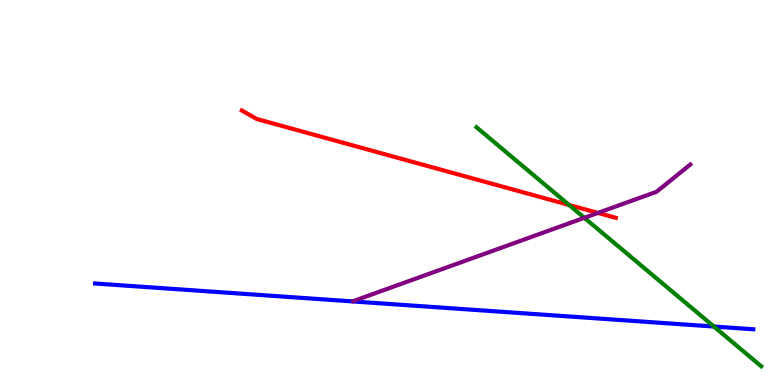[{'lines': ['blue', 'red'], 'intersections': []}, {'lines': ['green', 'red'], 'intersections': [{'x': 7.34, 'y': 4.68}]}, {'lines': ['purple', 'red'], 'intersections': [{'x': 7.72, 'y': 4.47}]}, {'lines': ['blue', 'green'], 'intersections': [{'x': 9.21, 'y': 1.52}]}, {'lines': ['blue', 'purple'], 'intersections': []}, {'lines': ['green', 'purple'], 'intersections': [{'x': 7.54, 'y': 4.34}]}]